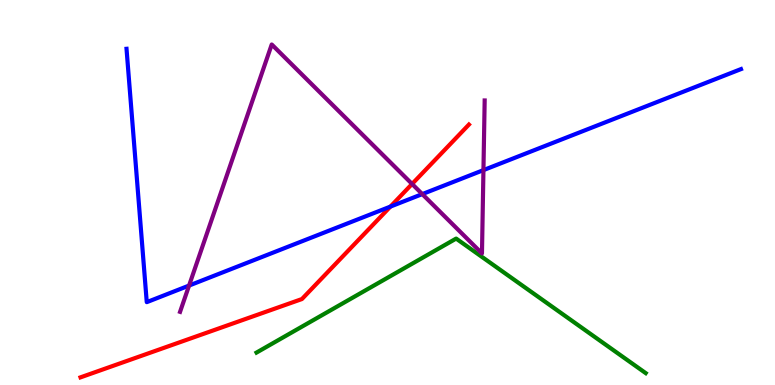[{'lines': ['blue', 'red'], 'intersections': [{'x': 5.04, 'y': 4.63}]}, {'lines': ['green', 'red'], 'intersections': []}, {'lines': ['purple', 'red'], 'intersections': [{'x': 5.32, 'y': 5.22}]}, {'lines': ['blue', 'green'], 'intersections': []}, {'lines': ['blue', 'purple'], 'intersections': [{'x': 2.44, 'y': 2.58}, {'x': 5.45, 'y': 4.96}, {'x': 6.24, 'y': 5.58}]}, {'lines': ['green', 'purple'], 'intersections': []}]